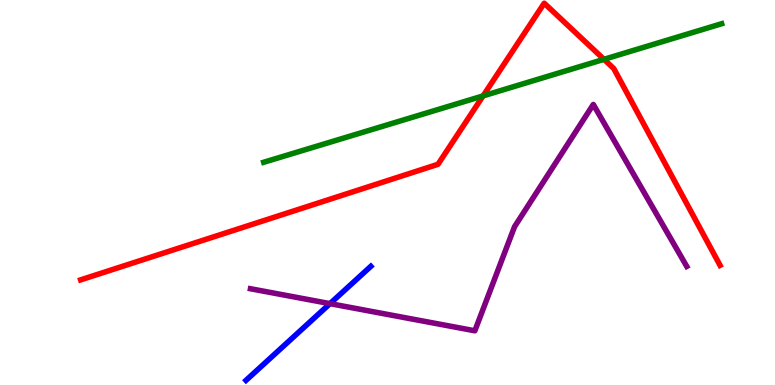[{'lines': ['blue', 'red'], 'intersections': []}, {'lines': ['green', 'red'], 'intersections': [{'x': 6.23, 'y': 7.51}, {'x': 7.79, 'y': 8.46}]}, {'lines': ['purple', 'red'], 'intersections': []}, {'lines': ['blue', 'green'], 'intersections': []}, {'lines': ['blue', 'purple'], 'intersections': [{'x': 4.26, 'y': 2.11}]}, {'lines': ['green', 'purple'], 'intersections': []}]